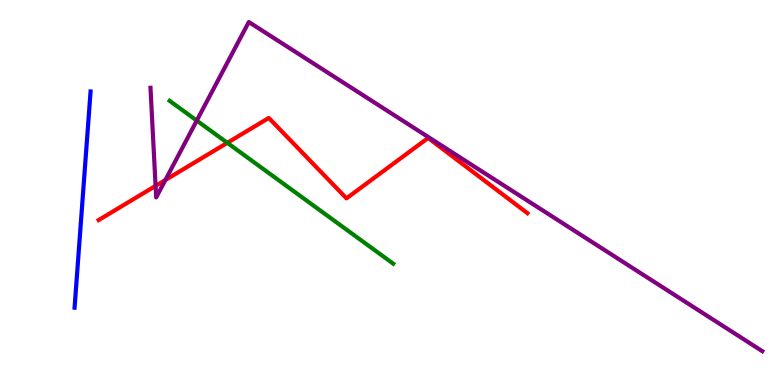[{'lines': ['blue', 'red'], 'intersections': []}, {'lines': ['green', 'red'], 'intersections': [{'x': 2.93, 'y': 6.29}]}, {'lines': ['purple', 'red'], 'intersections': [{'x': 2.01, 'y': 5.17}, {'x': 2.13, 'y': 5.32}]}, {'lines': ['blue', 'green'], 'intersections': []}, {'lines': ['blue', 'purple'], 'intersections': []}, {'lines': ['green', 'purple'], 'intersections': [{'x': 2.54, 'y': 6.87}]}]